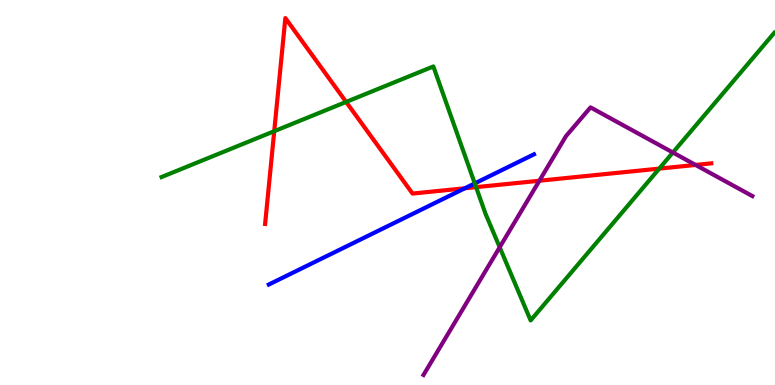[{'lines': ['blue', 'red'], 'intersections': [{'x': 6.0, 'y': 5.11}]}, {'lines': ['green', 'red'], 'intersections': [{'x': 3.54, 'y': 6.59}, {'x': 4.47, 'y': 7.35}, {'x': 6.14, 'y': 5.14}, {'x': 8.51, 'y': 5.62}]}, {'lines': ['purple', 'red'], 'intersections': [{'x': 6.96, 'y': 5.31}, {'x': 8.97, 'y': 5.72}]}, {'lines': ['blue', 'green'], 'intersections': [{'x': 6.13, 'y': 5.24}]}, {'lines': ['blue', 'purple'], 'intersections': []}, {'lines': ['green', 'purple'], 'intersections': [{'x': 6.45, 'y': 3.58}, {'x': 8.68, 'y': 6.04}]}]